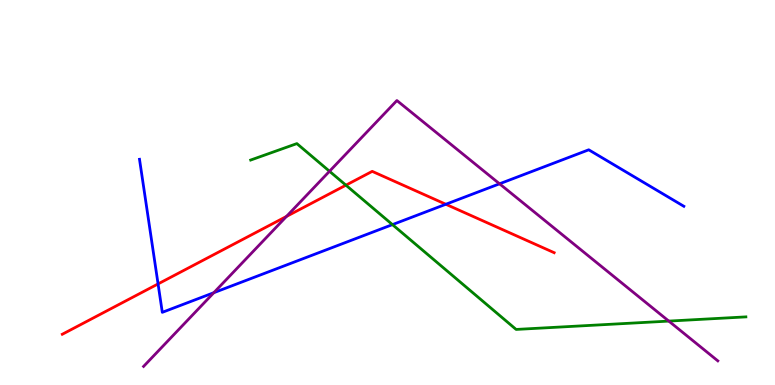[{'lines': ['blue', 'red'], 'intersections': [{'x': 2.04, 'y': 2.63}, {'x': 5.75, 'y': 4.69}]}, {'lines': ['green', 'red'], 'intersections': [{'x': 4.46, 'y': 5.19}]}, {'lines': ['purple', 'red'], 'intersections': [{'x': 3.7, 'y': 4.38}]}, {'lines': ['blue', 'green'], 'intersections': [{'x': 5.06, 'y': 4.17}]}, {'lines': ['blue', 'purple'], 'intersections': [{'x': 2.76, 'y': 2.4}, {'x': 6.45, 'y': 5.23}]}, {'lines': ['green', 'purple'], 'intersections': [{'x': 4.25, 'y': 5.55}, {'x': 8.63, 'y': 1.66}]}]